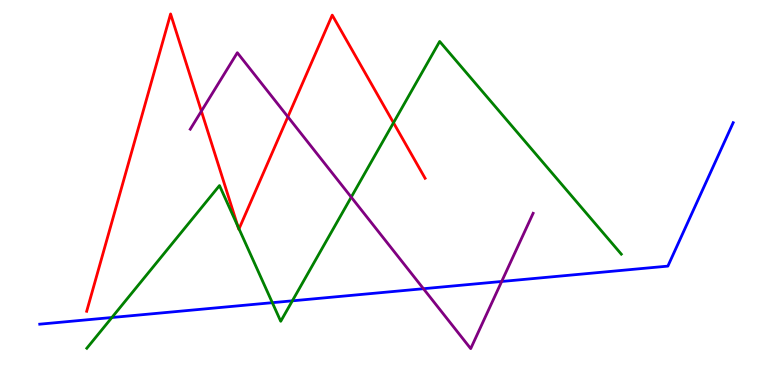[{'lines': ['blue', 'red'], 'intersections': []}, {'lines': ['green', 'red'], 'intersections': [{'x': 3.07, 'y': 4.13}, {'x': 3.08, 'y': 4.06}, {'x': 5.08, 'y': 6.81}]}, {'lines': ['purple', 'red'], 'intersections': [{'x': 2.6, 'y': 7.11}, {'x': 3.71, 'y': 6.97}]}, {'lines': ['blue', 'green'], 'intersections': [{'x': 1.44, 'y': 1.75}, {'x': 3.51, 'y': 2.14}, {'x': 3.77, 'y': 2.19}]}, {'lines': ['blue', 'purple'], 'intersections': [{'x': 5.46, 'y': 2.5}, {'x': 6.47, 'y': 2.69}]}, {'lines': ['green', 'purple'], 'intersections': [{'x': 4.53, 'y': 4.88}]}]